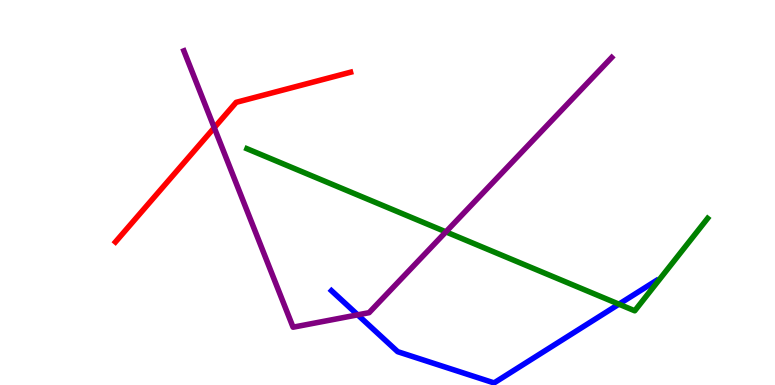[{'lines': ['blue', 'red'], 'intersections': []}, {'lines': ['green', 'red'], 'intersections': []}, {'lines': ['purple', 'red'], 'intersections': [{'x': 2.76, 'y': 6.68}]}, {'lines': ['blue', 'green'], 'intersections': [{'x': 7.99, 'y': 2.1}]}, {'lines': ['blue', 'purple'], 'intersections': [{'x': 4.62, 'y': 1.82}]}, {'lines': ['green', 'purple'], 'intersections': [{'x': 5.75, 'y': 3.98}]}]